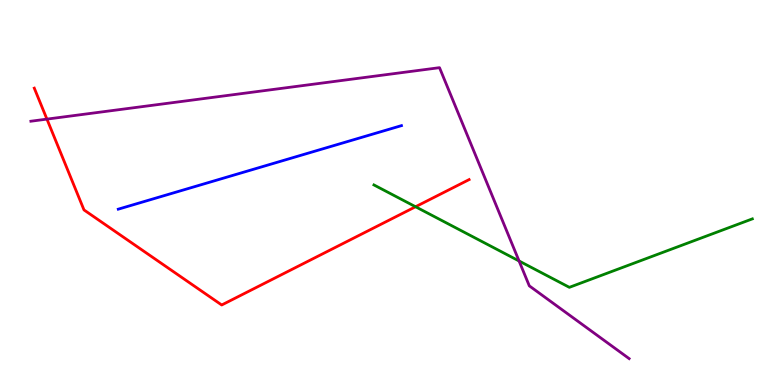[{'lines': ['blue', 'red'], 'intersections': []}, {'lines': ['green', 'red'], 'intersections': [{'x': 5.36, 'y': 4.63}]}, {'lines': ['purple', 'red'], 'intersections': [{'x': 0.606, 'y': 6.91}]}, {'lines': ['blue', 'green'], 'intersections': []}, {'lines': ['blue', 'purple'], 'intersections': []}, {'lines': ['green', 'purple'], 'intersections': [{'x': 6.7, 'y': 3.22}]}]